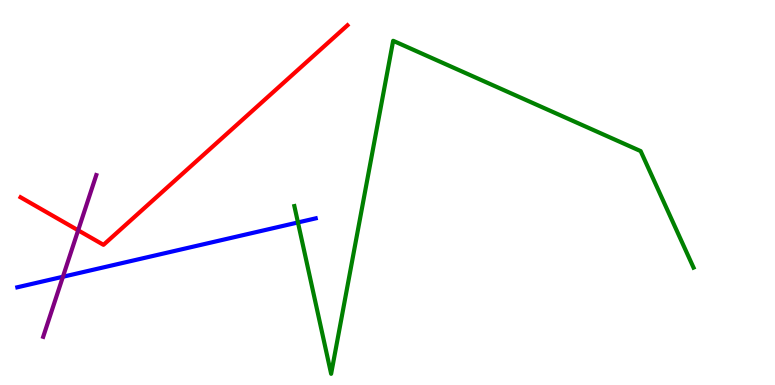[{'lines': ['blue', 'red'], 'intersections': []}, {'lines': ['green', 'red'], 'intersections': []}, {'lines': ['purple', 'red'], 'intersections': [{'x': 1.01, 'y': 4.02}]}, {'lines': ['blue', 'green'], 'intersections': [{'x': 3.84, 'y': 4.22}]}, {'lines': ['blue', 'purple'], 'intersections': [{'x': 0.812, 'y': 2.81}]}, {'lines': ['green', 'purple'], 'intersections': []}]